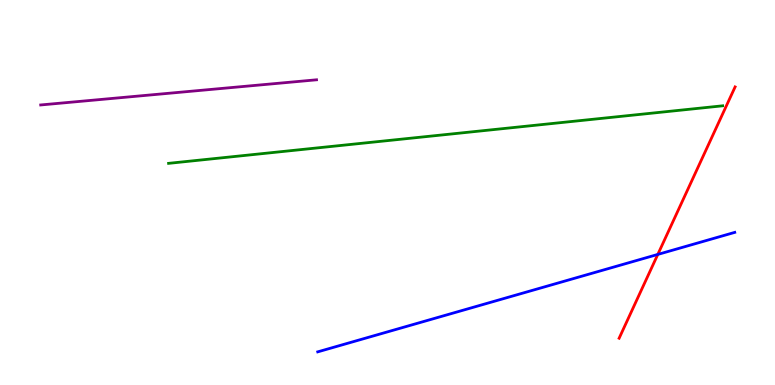[{'lines': ['blue', 'red'], 'intersections': [{'x': 8.49, 'y': 3.39}]}, {'lines': ['green', 'red'], 'intersections': []}, {'lines': ['purple', 'red'], 'intersections': []}, {'lines': ['blue', 'green'], 'intersections': []}, {'lines': ['blue', 'purple'], 'intersections': []}, {'lines': ['green', 'purple'], 'intersections': []}]